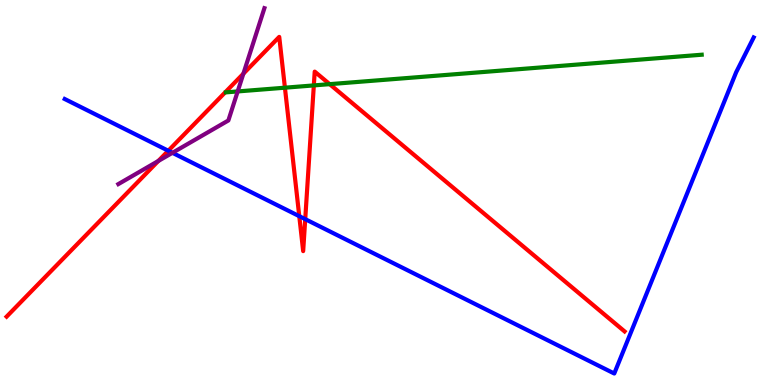[{'lines': ['blue', 'red'], 'intersections': [{'x': 2.17, 'y': 6.08}, {'x': 3.86, 'y': 4.39}, {'x': 3.94, 'y': 4.31}]}, {'lines': ['green', 'red'], 'intersections': [{'x': 3.68, 'y': 7.72}, {'x': 4.05, 'y': 7.78}, {'x': 4.25, 'y': 7.81}]}, {'lines': ['purple', 'red'], 'intersections': [{'x': 2.04, 'y': 5.82}, {'x': 3.14, 'y': 8.09}]}, {'lines': ['blue', 'green'], 'intersections': []}, {'lines': ['blue', 'purple'], 'intersections': [{'x': 2.22, 'y': 6.03}]}, {'lines': ['green', 'purple'], 'intersections': [{'x': 3.07, 'y': 7.63}]}]